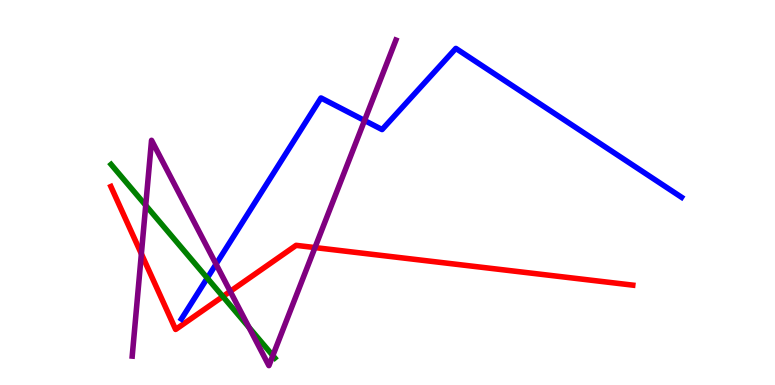[{'lines': ['blue', 'red'], 'intersections': []}, {'lines': ['green', 'red'], 'intersections': [{'x': 2.88, 'y': 2.3}]}, {'lines': ['purple', 'red'], 'intersections': [{'x': 1.82, 'y': 3.41}, {'x': 2.97, 'y': 2.43}, {'x': 4.06, 'y': 3.57}]}, {'lines': ['blue', 'green'], 'intersections': [{'x': 2.67, 'y': 2.78}]}, {'lines': ['blue', 'purple'], 'intersections': [{'x': 2.79, 'y': 3.14}, {'x': 4.7, 'y': 6.87}]}, {'lines': ['green', 'purple'], 'intersections': [{'x': 1.88, 'y': 4.67}, {'x': 3.21, 'y': 1.5}, {'x': 3.52, 'y': 0.764}]}]